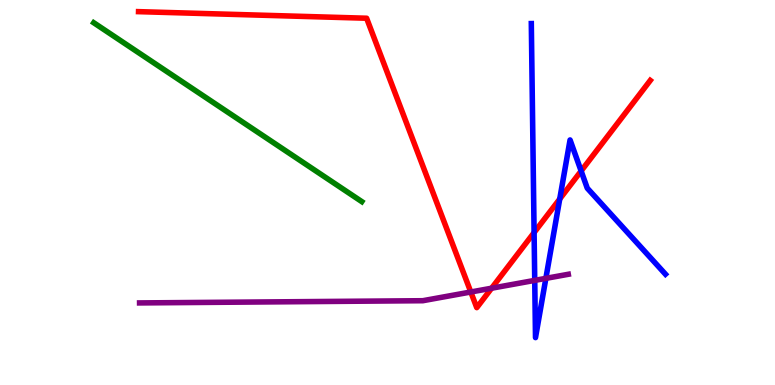[{'lines': ['blue', 'red'], 'intersections': [{'x': 6.89, 'y': 3.96}, {'x': 7.22, 'y': 4.83}, {'x': 7.5, 'y': 5.56}]}, {'lines': ['green', 'red'], 'intersections': []}, {'lines': ['purple', 'red'], 'intersections': [{'x': 6.07, 'y': 2.42}, {'x': 6.34, 'y': 2.51}]}, {'lines': ['blue', 'green'], 'intersections': []}, {'lines': ['blue', 'purple'], 'intersections': [{'x': 6.9, 'y': 2.72}, {'x': 7.04, 'y': 2.77}]}, {'lines': ['green', 'purple'], 'intersections': []}]